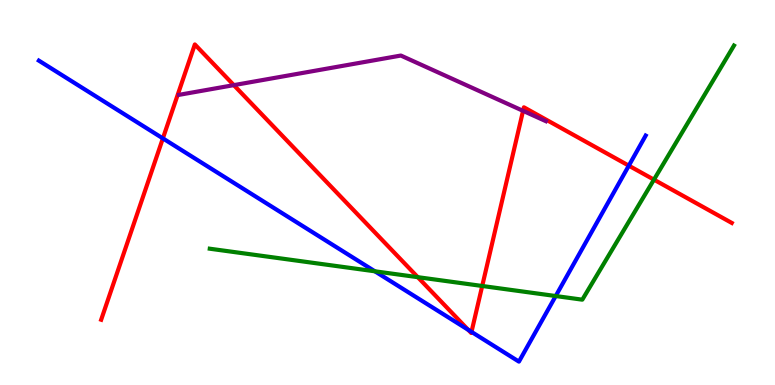[{'lines': ['blue', 'red'], 'intersections': [{'x': 2.1, 'y': 6.41}, {'x': 6.04, 'y': 1.43}, {'x': 6.08, 'y': 1.38}, {'x': 8.11, 'y': 5.7}]}, {'lines': ['green', 'red'], 'intersections': [{'x': 5.39, 'y': 2.8}, {'x': 6.22, 'y': 2.57}, {'x': 8.44, 'y': 5.33}]}, {'lines': ['purple', 'red'], 'intersections': [{'x': 3.02, 'y': 7.79}, {'x': 6.75, 'y': 7.12}]}, {'lines': ['blue', 'green'], 'intersections': [{'x': 4.84, 'y': 2.95}, {'x': 7.17, 'y': 2.31}]}, {'lines': ['blue', 'purple'], 'intersections': []}, {'lines': ['green', 'purple'], 'intersections': []}]